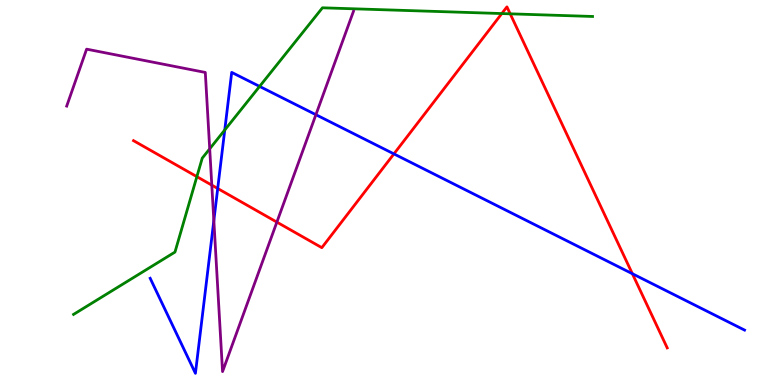[{'lines': ['blue', 'red'], 'intersections': [{'x': 2.81, 'y': 5.1}, {'x': 5.08, 'y': 6.0}, {'x': 8.16, 'y': 2.89}]}, {'lines': ['green', 'red'], 'intersections': [{'x': 2.54, 'y': 5.41}, {'x': 6.47, 'y': 9.65}, {'x': 6.58, 'y': 9.64}]}, {'lines': ['purple', 'red'], 'intersections': [{'x': 2.73, 'y': 5.19}, {'x': 3.57, 'y': 4.23}]}, {'lines': ['blue', 'green'], 'intersections': [{'x': 2.9, 'y': 6.62}, {'x': 3.35, 'y': 7.76}]}, {'lines': ['blue', 'purple'], 'intersections': [{'x': 2.76, 'y': 4.27}, {'x': 4.08, 'y': 7.02}]}, {'lines': ['green', 'purple'], 'intersections': [{'x': 2.71, 'y': 6.13}]}]